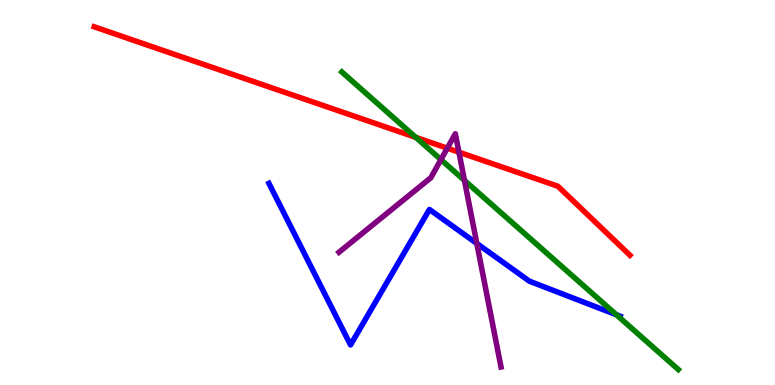[{'lines': ['blue', 'red'], 'intersections': []}, {'lines': ['green', 'red'], 'intersections': [{'x': 5.36, 'y': 6.43}]}, {'lines': ['purple', 'red'], 'intersections': [{'x': 5.77, 'y': 6.15}, {'x': 5.92, 'y': 6.05}]}, {'lines': ['blue', 'green'], 'intersections': [{'x': 7.95, 'y': 1.82}]}, {'lines': ['blue', 'purple'], 'intersections': [{'x': 6.15, 'y': 3.68}]}, {'lines': ['green', 'purple'], 'intersections': [{'x': 5.69, 'y': 5.85}, {'x': 5.99, 'y': 5.31}]}]